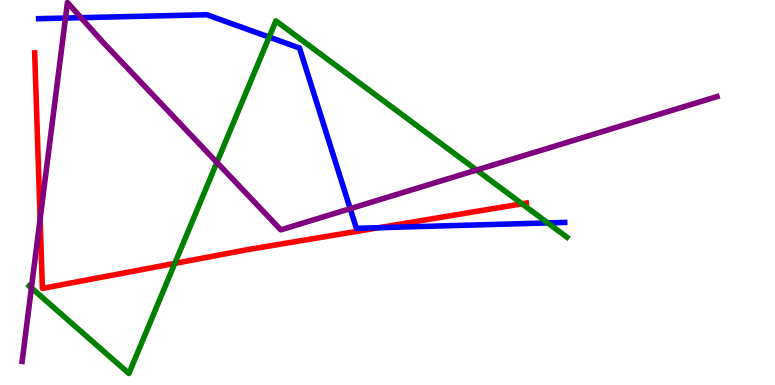[{'lines': ['blue', 'red'], 'intersections': [{'x': 4.89, 'y': 4.09}]}, {'lines': ['green', 'red'], 'intersections': [{'x': 2.26, 'y': 3.16}, {'x': 6.74, 'y': 4.71}]}, {'lines': ['purple', 'red'], 'intersections': [{'x': 0.518, 'y': 4.31}]}, {'lines': ['blue', 'green'], 'intersections': [{'x': 3.47, 'y': 9.04}, {'x': 7.07, 'y': 4.21}]}, {'lines': ['blue', 'purple'], 'intersections': [{'x': 0.845, 'y': 9.53}, {'x': 1.05, 'y': 9.54}, {'x': 4.52, 'y': 4.58}]}, {'lines': ['green', 'purple'], 'intersections': [{'x': 0.405, 'y': 2.52}, {'x': 2.8, 'y': 5.78}, {'x': 6.15, 'y': 5.58}]}]